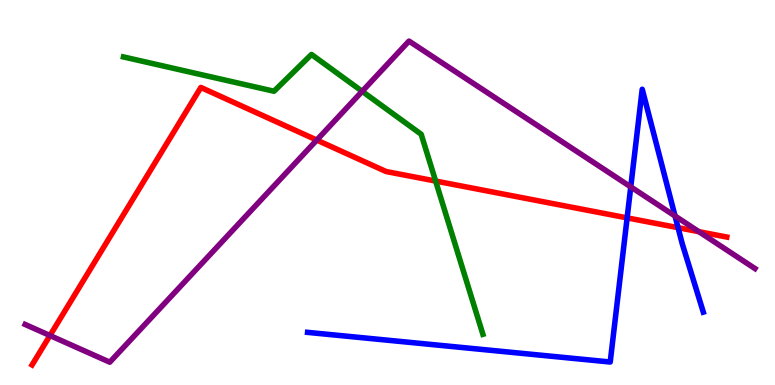[{'lines': ['blue', 'red'], 'intersections': [{'x': 8.09, 'y': 4.34}, {'x': 8.75, 'y': 4.09}]}, {'lines': ['green', 'red'], 'intersections': [{'x': 5.62, 'y': 5.3}]}, {'lines': ['purple', 'red'], 'intersections': [{'x': 0.645, 'y': 1.29}, {'x': 4.09, 'y': 6.36}, {'x': 9.02, 'y': 3.98}]}, {'lines': ['blue', 'green'], 'intersections': []}, {'lines': ['blue', 'purple'], 'intersections': [{'x': 8.14, 'y': 5.15}, {'x': 8.71, 'y': 4.39}]}, {'lines': ['green', 'purple'], 'intersections': [{'x': 4.67, 'y': 7.63}]}]